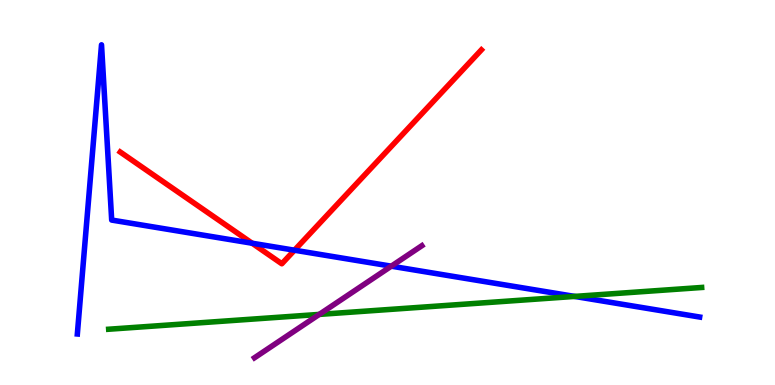[{'lines': ['blue', 'red'], 'intersections': [{'x': 3.25, 'y': 3.68}, {'x': 3.8, 'y': 3.5}]}, {'lines': ['green', 'red'], 'intersections': []}, {'lines': ['purple', 'red'], 'intersections': []}, {'lines': ['blue', 'green'], 'intersections': [{'x': 7.41, 'y': 2.3}]}, {'lines': ['blue', 'purple'], 'intersections': [{'x': 5.05, 'y': 3.09}]}, {'lines': ['green', 'purple'], 'intersections': [{'x': 4.12, 'y': 1.83}]}]